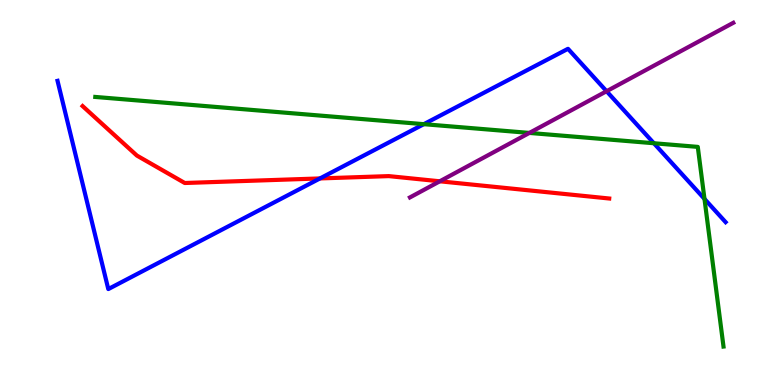[{'lines': ['blue', 'red'], 'intersections': [{'x': 4.13, 'y': 5.37}]}, {'lines': ['green', 'red'], 'intersections': []}, {'lines': ['purple', 'red'], 'intersections': [{'x': 5.67, 'y': 5.29}]}, {'lines': ['blue', 'green'], 'intersections': [{'x': 5.47, 'y': 6.77}, {'x': 8.44, 'y': 6.28}, {'x': 9.09, 'y': 4.83}]}, {'lines': ['blue', 'purple'], 'intersections': [{'x': 7.83, 'y': 7.63}]}, {'lines': ['green', 'purple'], 'intersections': [{'x': 6.83, 'y': 6.55}]}]